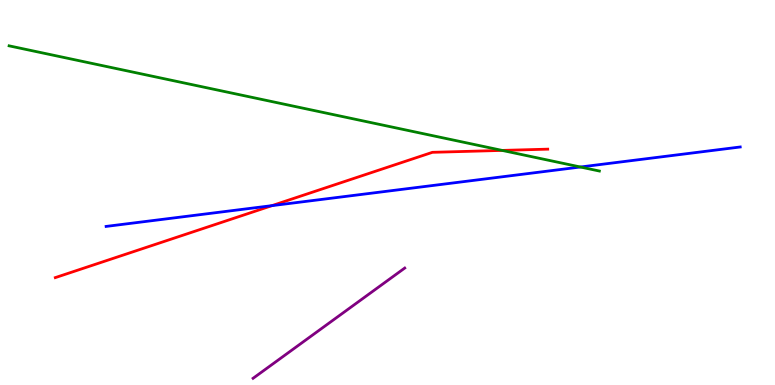[{'lines': ['blue', 'red'], 'intersections': [{'x': 3.51, 'y': 4.66}]}, {'lines': ['green', 'red'], 'intersections': [{'x': 6.48, 'y': 6.09}]}, {'lines': ['purple', 'red'], 'intersections': []}, {'lines': ['blue', 'green'], 'intersections': [{'x': 7.49, 'y': 5.66}]}, {'lines': ['blue', 'purple'], 'intersections': []}, {'lines': ['green', 'purple'], 'intersections': []}]